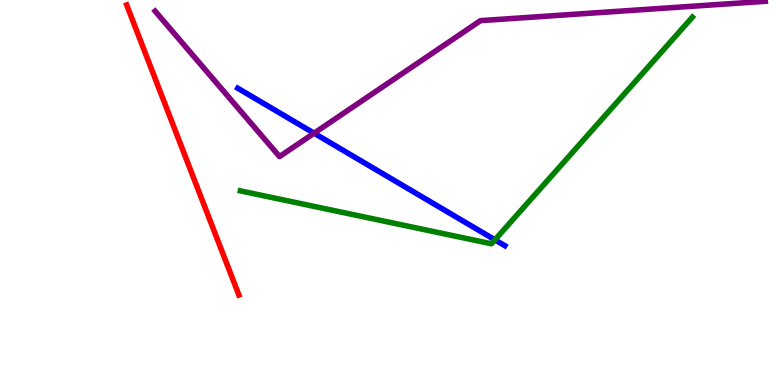[{'lines': ['blue', 'red'], 'intersections': []}, {'lines': ['green', 'red'], 'intersections': []}, {'lines': ['purple', 'red'], 'intersections': []}, {'lines': ['blue', 'green'], 'intersections': [{'x': 6.39, 'y': 3.77}]}, {'lines': ['blue', 'purple'], 'intersections': [{'x': 4.05, 'y': 6.54}]}, {'lines': ['green', 'purple'], 'intersections': []}]